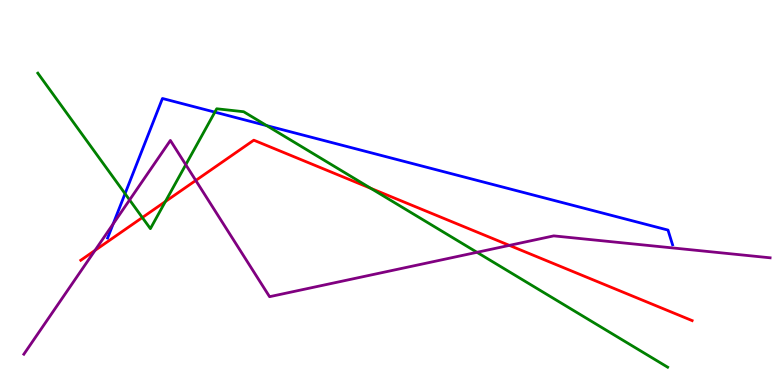[{'lines': ['blue', 'red'], 'intersections': []}, {'lines': ['green', 'red'], 'intersections': [{'x': 1.84, 'y': 4.35}, {'x': 2.13, 'y': 4.76}, {'x': 4.79, 'y': 5.11}]}, {'lines': ['purple', 'red'], 'intersections': [{'x': 1.23, 'y': 3.5}, {'x': 2.53, 'y': 5.31}, {'x': 6.57, 'y': 3.63}]}, {'lines': ['blue', 'green'], 'intersections': [{'x': 1.61, 'y': 4.97}, {'x': 2.77, 'y': 7.09}, {'x': 3.44, 'y': 6.74}]}, {'lines': ['blue', 'purple'], 'intersections': [{'x': 1.46, 'y': 4.18}]}, {'lines': ['green', 'purple'], 'intersections': [{'x': 1.67, 'y': 4.81}, {'x': 2.4, 'y': 5.72}, {'x': 6.15, 'y': 3.45}]}]